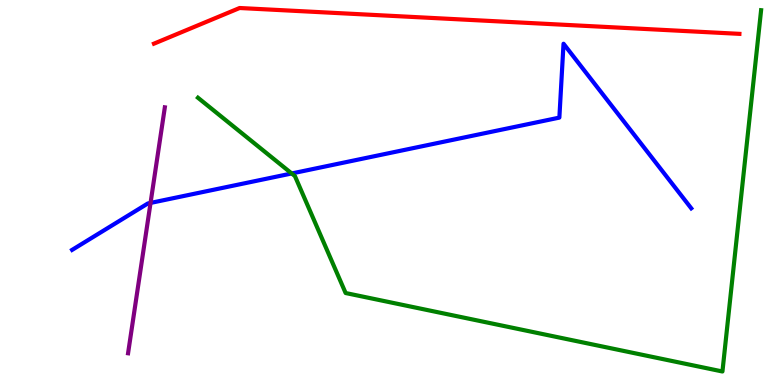[{'lines': ['blue', 'red'], 'intersections': []}, {'lines': ['green', 'red'], 'intersections': []}, {'lines': ['purple', 'red'], 'intersections': []}, {'lines': ['blue', 'green'], 'intersections': [{'x': 3.76, 'y': 5.49}]}, {'lines': ['blue', 'purple'], 'intersections': [{'x': 1.94, 'y': 4.73}]}, {'lines': ['green', 'purple'], 'intersections': []}]